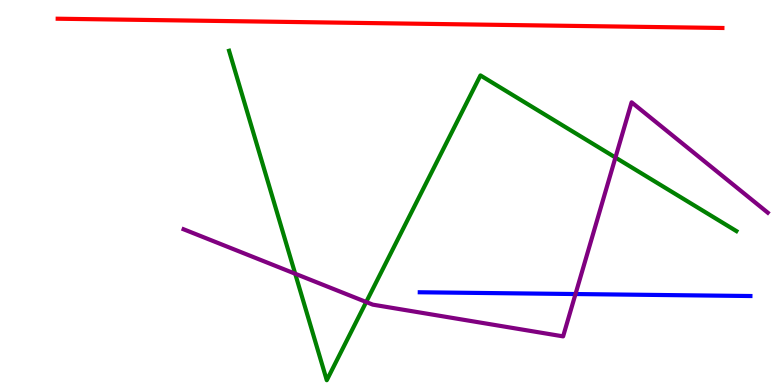[{'lines': ['blue', 'red'], 'intersections': []}, {'lines': ['green', 'red'], 'intersections': []}, {'lines': ['purple', 'red'], 'intersections': []}, {'lines': ['blue', 'green'], 'intersections': []}, {'lines': ['blue', 'purple'], 'intersections': [{'x': 7.43, 'y': 2.36}]}, {'lines': ['green', 'purple'], 'intersections': [{'x': 3.81, 'y': 2.89}, {'x': 4.73, 'y': 2.16}, {'x': 7.94, 'y': 5.91}]}]